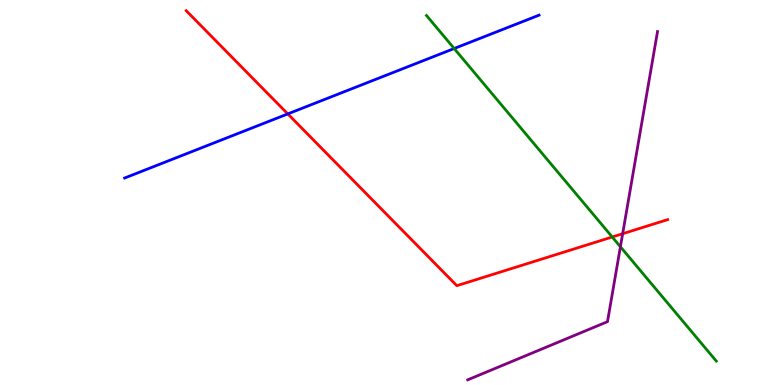[{'lines': ['blue', 'red'], 'intersections': [{'x': 3.71, 'y': 7.04}]}, {'lines': ['green', 'red'], 'intersections': [{'x': 7.9, 'y': 3.84}]}, {'lines': ['purple', 'red'], 'intersections': [{'x': 8.03, 'y': 3.93}]}, {'lines': ['blue', 'green'], 'intersections': [{'x': 5.86, 'y': 8.74}]}, {'lines': ['blue', 'purple'], 'intersections': []}, {'lines': ['green', 'purple'], 'intersections': [{'x': 8.01, 'y': 3.59}]}]